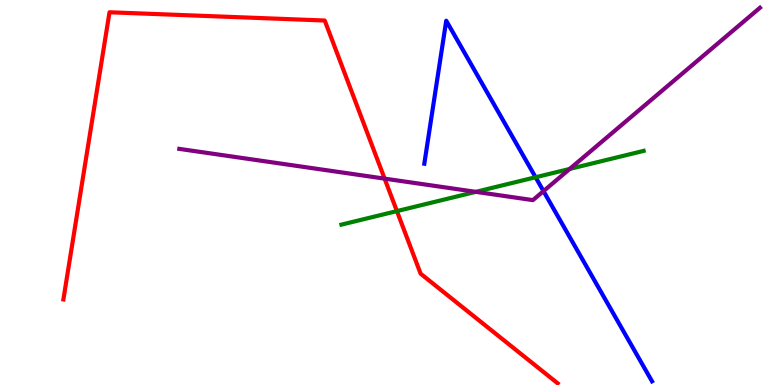[{'lines': ['blue', 'red'], 'intersections': []}, {'lines': ['green', 'red'], 'intersections': [{'x': 5.12, 'y': 4.52}]}, {'lines': ['purple', 'red'], 'intersections': [{'x': 4.96, 'y': 5.36}]}, {'lines': ['blue', 'green'], 'intersections': [{'x': 6.91, 'y': 5.4}]}, {'lines': ['blue', 'purple'], 'intersections': [{'x': 7.01, 'y': 5.04}]}, {'lines': ['green', 'purple'], 'intersections': [{'x': 6.14, 'y': 5.02}, {'x': 7.35, 'y': 5.61}]}]